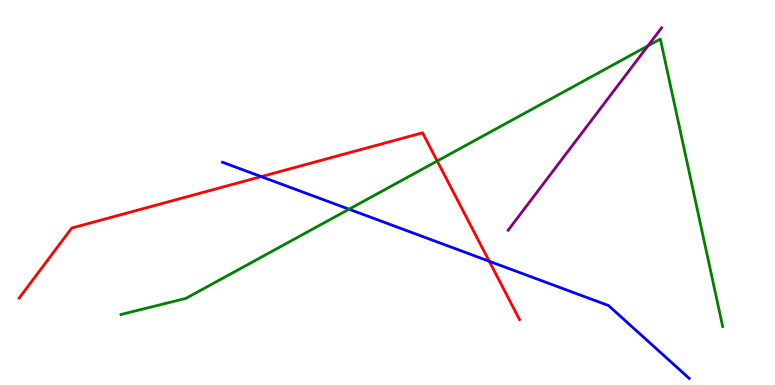[{'lines': ['blue', 'red'], 'intersections': [{'x': 3.37, 'y': 5.41}, {'x': 6.31, 'y': 3.21}]}, {'lines': ['green', 'red'], 'intersections': [{'x': 5.64, 'y': 5.82}]}, {'lines': ['purple', 'red'], 'intersections': []}, {'lines': ['blue', 'green'], 'intersections': [{'x': 4.5, 'y': 4.57}]}, {'lines': ['blue', 'purple'], 'intersections': []}, {'lines': ['green', 'purple'], 'intersections': [{'x': 8.36, 'y': 8.81}]}]